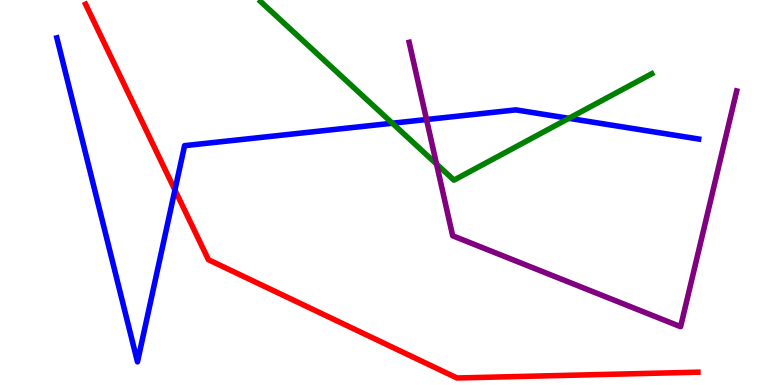[{'lines': ['blue', 'red'], 'intersections': [{'x': 2.26, 'y': 5.06}]}, {'lines': ['green', 'red'], 'intersections': []}, {'lines': ['purple', 'red'], 'intersections': []}, {'lines': ['blue', 'green'], 'intersections': [{'x': 5.06, 'y': 6.8}, {'x': 7.34, 'y': 6.93}]}, {'lines': ['blue', 'purple'], 'intersections': [{'x': 5.5, 'y': 6.9}]}, {'lines': ['green', 'purple'], 'intersections': [{'x': 5.63, 'y': 5.74}]}]